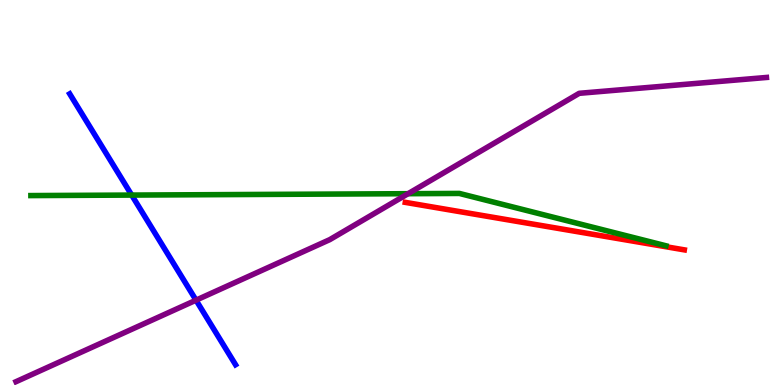[{'lines': ['blue', 'red'], 'intersections': []}, {'lines': ['green', 'red'], 'intersections': []}, {'lines': ['purple', 'red'], 'intersections': []}, {'lines': ['blue', 'green'], 'intersections': [{'x': 1.7, 'y': 4.93}]}, {'lines': ['blue', 'purple'], 'intersections': [{'x': 2.53, 'y': 2.2}]}, {'lines': ['green', 'purple'], 'intersections': [{'x': 5.27, 'y': 4.97}]}]